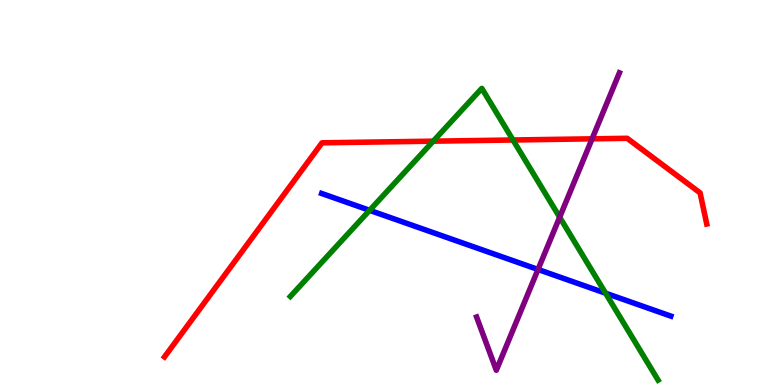[{'lines': ['blue', 'red'], 'intersections': []}, {'lines': ['green', 'red'], 'intersections': [{'x': 5.59, 'y': 6.33}, {'x': 6.62, 'y': 6.36}]}, {'lines': ['purple', 'red'], 'intersections': [{'x': 7.64, 'y': 6.39}]}, {'lines': ['blue', 'green'], 'intersections': [{'x': 4.77, 'y': 4.54}, {'x': 7.81, 'y': 2.38}]}, {'lines': ['blue', 'purple'], 'intersections': [{'x': 6.94, 'y': 3.0}]}, {'lines': ['green', 'purple'], 'intersections': [{'x': 7.22, 'y': 4.36}]}]